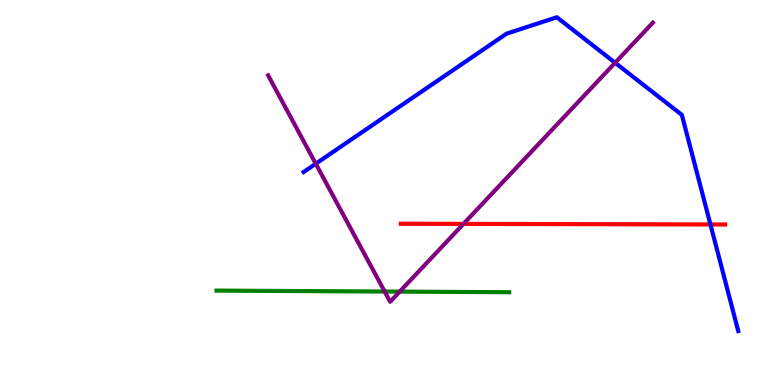[{'lines': ['blue', 'red'], 'intersections': [{'x': 9.17, 'y': 4.17}]}, {'lines': ['green', 'red'], 'intersections': []}, {'lines': ['purple', 'red'], 'intersections': [{'x': 5.98, 'y': 4.18}]}, {'lines': ['blue', 'green'], 'intersections': []}, {'lines': ['blue', 'purple'], 'intersections': [{'x': 4.07, 'y': 5.75}, {'x': 7.94, 'y': 8.37}]}, {'lines': ['green', 'purple'], 'intersections': [{'x': 4.96, 'y': 2.43}, {'x': 5.16, 'y': 2.43}]}]